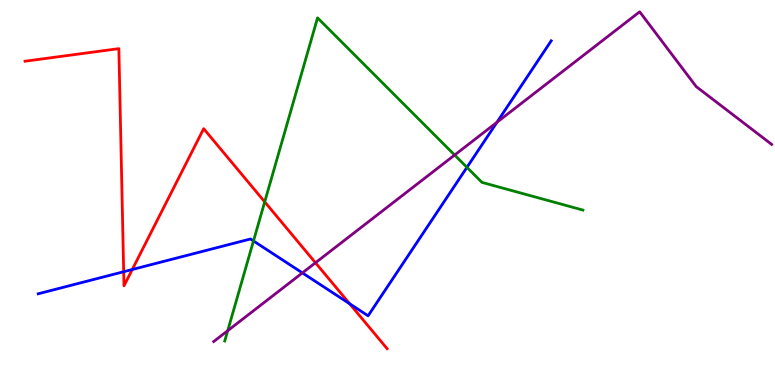[{'lines': ['blue', 'red'], 'intersections': [{'x': 1.6, 'y': 2.94}, {'x': 1.71, 'y': 3.0}, {'x': 4.51, 'y': 2.11}]}, {'lines': ['green', 'red'], 'intersections': [{'x': 3.42, 'y': 4.76}]}, {'lines': ['purple', 'red'], 'intersections': [{'x': 4.07, 'y': 3.18}]}, {'lines': ['blue', 'green'], 'intersections': [{'x': 3.27, 'y': 3.74}, {'x': 6.03, 'y': 5.65}]}, {'lines': ['blue', 'purple'], 'intersections': [{'x': 3.9, 'y': 2.91}, {'x': 6.41, 'y': 6.82}]}, {'lines': ['green', 'purple'], 'intersections': [{'x': 2.94, 'y': 1.41}, {'x': 5.87, 'y': 5.97}]}]